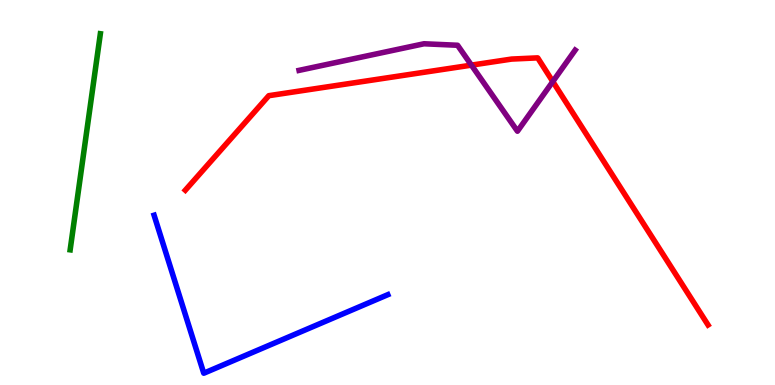[{'lines': ['blue', 'red'], 'intersections': []}, {'lines': ['green', 'red'], 'intersections': []}, {'lines': ['purple', 'red'], 'intersections': [{'x': 6.08, 'y': 8.31}, {'x': 7.13, 'y': 7.88}]}, {'lines': ['blue', 'green'], 'intersections': []}, {'lines': ['blue', 'purple'], 'intersections': []}, {'lines': ['green', 'purple'], 'intersections': []}]